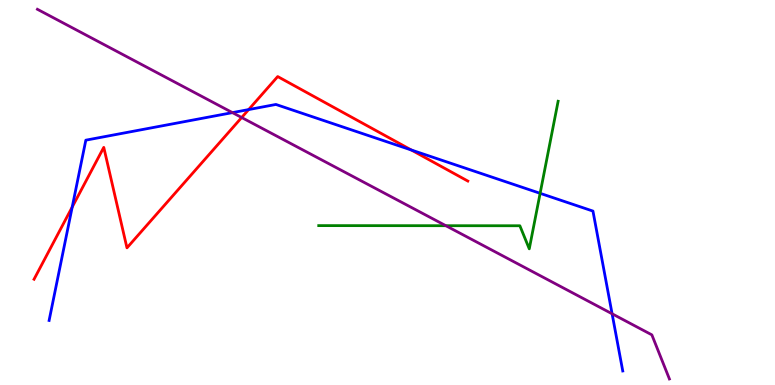[{'lines': ['blue', 'red'], 'intersections': [{'x': 0.932, 'y': 4.62}, {'x': 3.21, 'y': 7.15}, {'x': 5.31, 'y': 6.1}]}, {'lines': ['green', 'red'], 'intersections': []}, {'lines': ['purple', 'red'], 'intersections': [{'x': 3.12, 'y': 6.95}]}, {'lines': ['blue', 'green'], 'intersections': [{'x': 6.97, 'y': 4.98}]}, {'lines': ['blue', 'purple'], 'intersections': [{'x': 3.0, 'y': 7.07}, {'x': 7.9, 'y': 1.85}]}, {'lines': ['green', 'purple'], 'intersections': [{'x': 5.75, 'y': 4.14}]}]